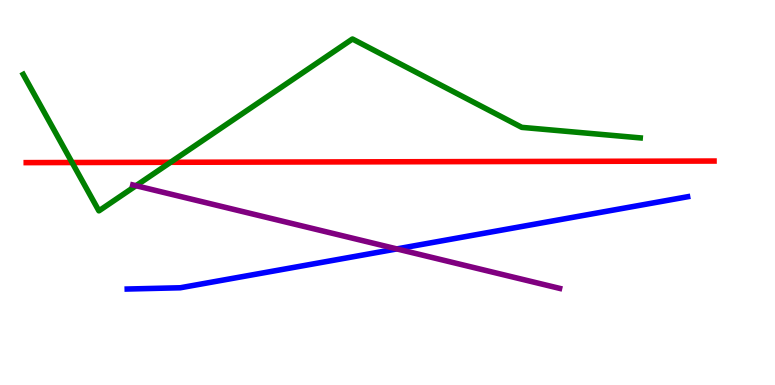[{'lines': ['blue', 'red'], 'intersections': []}, {'lines': ['green', 'red'], 'intersections': [{'x': 0.93, 'y': 5.78}, {'x': 2.2, 'y': 5.78}]}, {'lines': ['purple', 'red'], 'intersections': []}, {'lines': ['blue', 'green'], 'intersections': []}, {'lines': ['blue', 'purple'], 'intersections': [{'x': 5.12, 'y': 3.53}]}, {'lines': ['green', 'purple'], 'intersections': [{'x': 1.75, 'y': 5.18}]}]